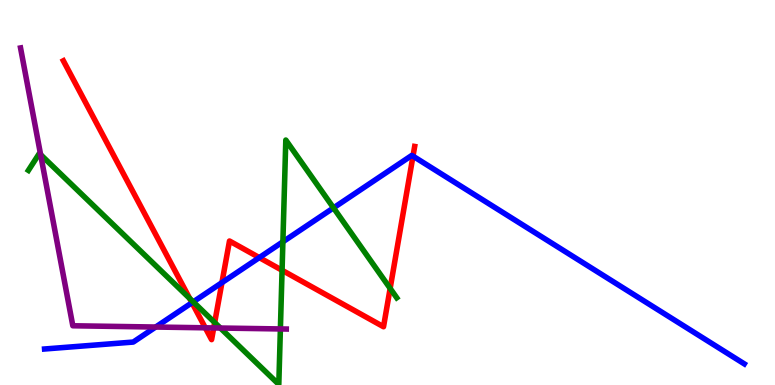[{'lines': ['blue', 'red'], 'intersections': [{'x': 2.48, 'y': 2.14}, {'x': 2.86, 'y': 2.66}, {'x': 3.35, 'y': 3.31}, {'x': 5.33, 'y': 5.94}]}, {'lines': ['green', 'red'], 'intersections': [{'x': 2.45, 'y': 2.25}, {'x': 2.77, 'y': 1.62}, {'x': 3.64, 'y': 2.98}, {'x': 5.03, 'y': 2.51}]}, {'lines': ['purple', 'red'], 'intersections': [{'x': 2.65, 'y': 1.49}, {'x': 2.76, 'y': 1.48}]}, {'lines': ['blue', 'green'], 'intersections': [{'x': 2.49, 'y': 2.16}, {'x': 3.65, 'y': 3.72}, {'x': 4.3, 'y': 4.6}]}, {'lines': ['blue', 'purple'], 'intersections': [{'x': 2.01, 'y': 1.51}]}, {'lines': ['green', 'purple'], 'intersections': [{'x': 0.524, 'y': 5.98}, {'x': 2.84, 'y': 1.48}, {'x': 3.62, 'y': 1.46}]}]